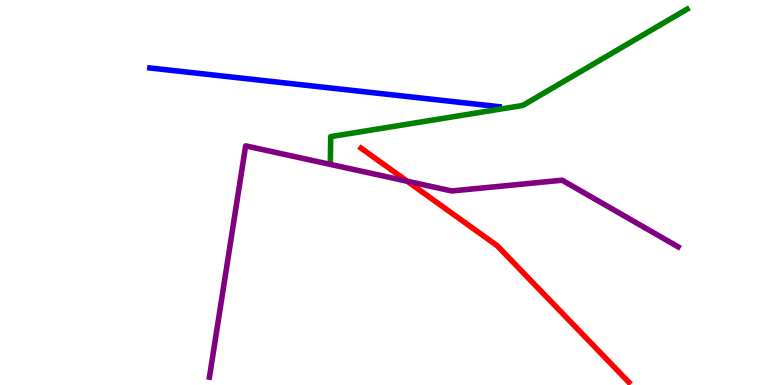[{'lines': ['blue', 'red'], 'intersections': []}, {'lines': ['green', 'red'], 'intersections': []}, {'lines': ['purple', 'red'], 'intersections': [{'x': 5.25, 'y': 5.29}]}, {'lines': ['blue', 'green'], 'intersections': []}, {'lines': ['blue', 'purple'], 'intersections': []}, {'lines': ['green', 'purple'], 'intersections': []}]